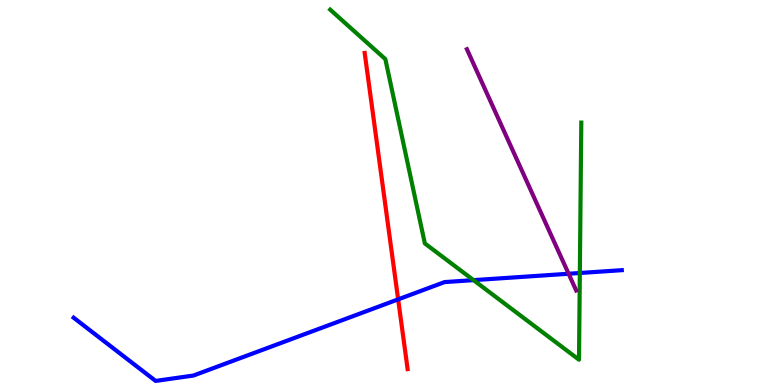[{'lines': ['blue', 'red'], 'intersections': [{'x': 5.14, 'y': 2.22}]}, {'lines': ['green', 'red'], 'intersections': []}, {'lines': ['purple', 'red'], 'intersections': []}, {'lines': ['blue', 'green'], 'intersections': [{'x': 6.11, 'y': 2.72}, {'x': 7.48, 'y': 2.91}]}, {'lines': ['blue', 'purple'], 'intersections': [{'x': 7.34, 'y': 2.89}]}, {'lines': ['green', 'purple'], 'intersections': []}]